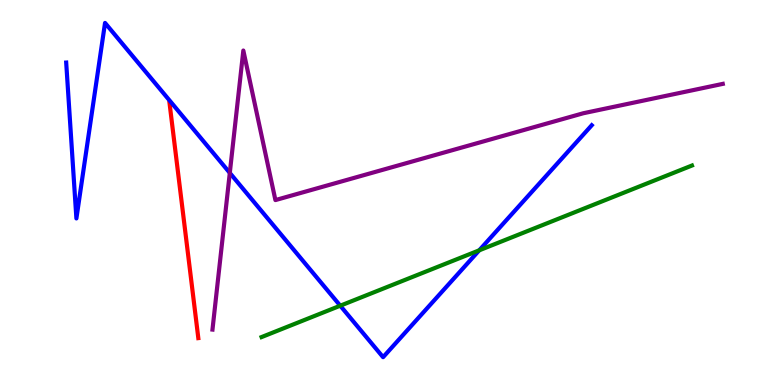[{'lines': ['blue', 'red'], 'intersections': []}, {'lines': ['green', 'red'], 'intersections': []}, {'lines': ['purple', 'red'], 'intersections': []}, {'lines': ['blue', 'green'], 'intersections': [{'x': 4.39, 'y': 2.06}, {'x': 6.18, 'y': 3.5}]}, {'lines': ['blue', 'purple'], 'intersections': [{'x': 2.97, 'y': 5.51}]}, {'lines': ['green', 'purple'], 'intersections': []}]